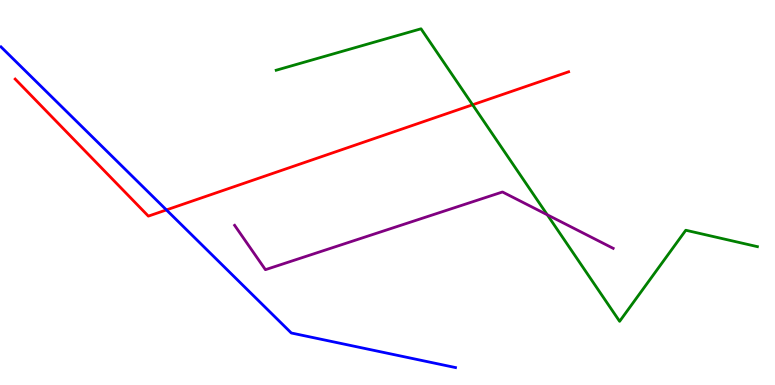[{'lines': ['blue', 'red'], 'intersections': [{'x': 2.15, 'y': 4.55}]}, {'lines': ['green', 'red'], 'intersections': [{'x': 6.1, 'y': 7.28}]}, {'lines': ['purple', 'red'], 'intersections': []}, {'lines': ['blue', 'green'], 'intersections': []}, {'lines': ['blue', 'purple'], 'intersections': []}, {'lines': ['green', 'purple'], 'intersections': [{'x': 7.06, 'y': 4.42}]}]